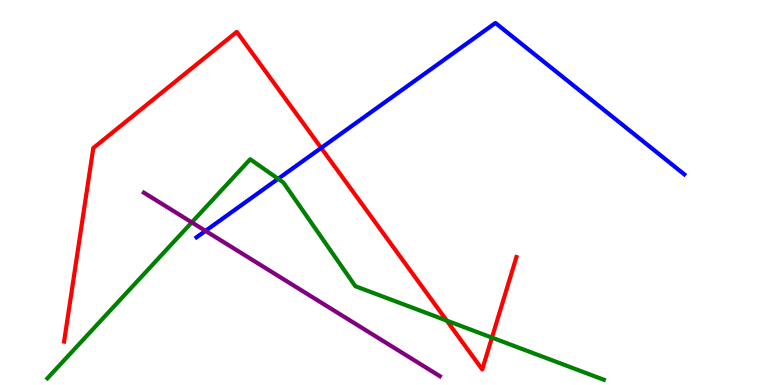[{'lines': ['blue', 'red'], 'intersections': [{'x': 4.14, 'y': 6.16}]}, {'lines': ['green', 'red'], 'intersections': [{'x': 5.76, 'y': 1.67}, {'x': 6.35, 'y': 1.23}]}, {'lines': ['purple', 'red'], 'intersections': []}, {'lines': ['blue', 'green'], 'intersections': [{'x': 3.59, 'y': 5.36}]}, {'lines': ['blue', 'purple'], 'intersections': [{'x': 2.65, 'y': 4.0}]}, {'lines': ['green', 'purple'], 'intersections': [{'x': 2.47, 'y': 4.22}]}]